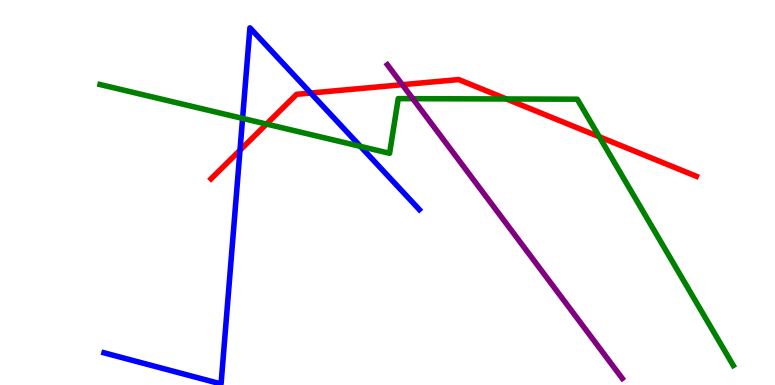[{'lines': ['blue', 'red'], 'intersections': [{'x': 3.1, 'y': 6.1}, {'x': 4.01, 'y': 7.58}]}, {'lines': ['green', 'red'], 'intersections': [{'x': 3.44, 'y': 6.78}, {'x': 6.53, 'y': 7.43}, {'x': 7.73, 'y': 6.45}]}, {'lines': ['purple', 'red'], 'intersections': [{'x': 5.19, 'y': 7.8}]}, {'lines': ['blue', 'green'], 'intersections': [{'x': 3.13, 'y': 6.93}, {'x': 4.65, 'y': 6.2}]}, {'lines': ['blue', 'purple'], 'intersections': []}, {'lines': ['green', 'purple'], 'intersections': [{'x': 5.33, 'y': 7.44}]}]